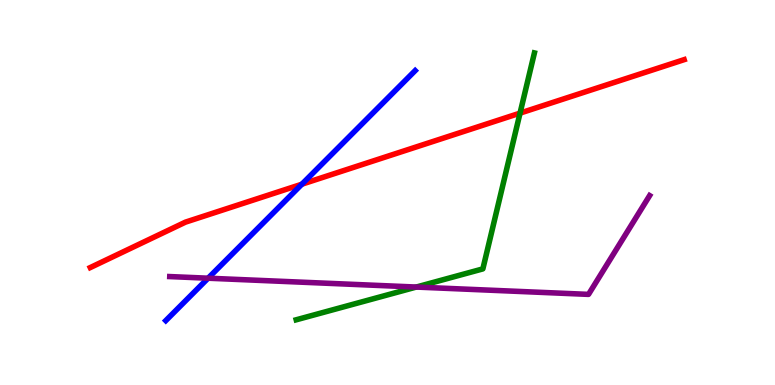[{'lines': ['blue', 'red'], 'intersections': [{'x': 3.89, 'y': 5.22}]}, {'lines': ['green', 'red'], 'intersections': [{'x': 6.71, 'y': 7.06}]}, {'lines': ['purple', 'red'], 'intersections': []}, {'lines': ['blue', 'green'], 'intersections': []}, {'lines': ['blue', 'purple'], 'intersections': [{'x': 2.69, 'y': 2.77}]}, {'lines': ['green', 'purple'], 'intersections': [{'x': 5.37, 'y': 2.54}]}]